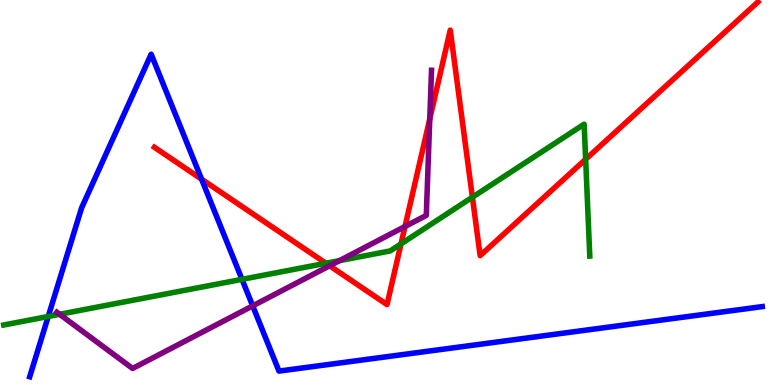[{'lines': ['blue', 'red'], 'intersections': [{'x': 2.6, 'y': 5.35}]}, {'lines': ['green', 'red'], 'intersections': [{'x': 4.21, 'y': 3.16}, {'x': 5.17, 'y': 3.67}, {'x': 6.1, 'y': 4.88}, {'x': 7.56, 'y': 5.86}]}, {'lines': ['purple', 'red'], 'intersections': [{'x': 4.25, 'y': 3.1}, {'x': 5.23, 'y': 4.12}, {'x': 5.55, 'y': 6.91}]}, {'lines': ['blue', 'green'], 'intersections': [{'x': 0.622, 'y': 1.78}, {'x': 3.12, 'y': 2.74}]}, {'lines': ['blue', 'purple'], 'intersections': [{'x': 3.26, 'y': 2.06}]}, {'lines': ['green', 'purple'], 'intersections': [{'x': 0.769, 'y': 1.84}, {'x': 4.38, 'y': 3.23}]}]